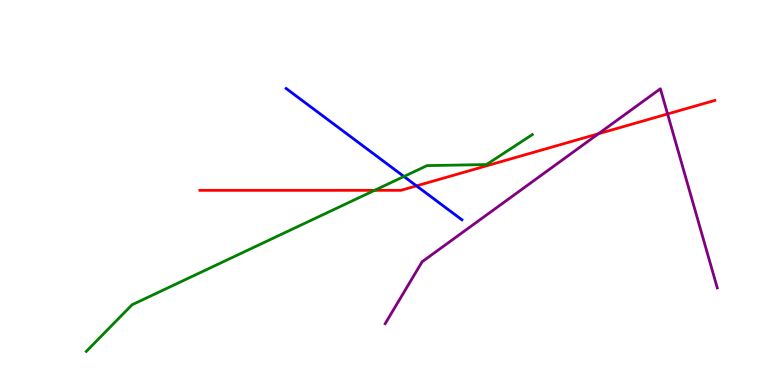[{'lines': ['blue', 'red'], 'intersections': [{'x': 5.37, 'y': 5.17}]}, {'lines': ['green', 'red'], 'intersections': [{'x': 4.83, 'y': 5.06}]}, {'lines': ['purple', 'red'], 'intersections': [{'x': 7.72, 'y': 6.53}, {'x': 8.61, 'y': 7.04}]}, {'lines': ['blue', 'green'], 'intersections': [{'x': 5.21, 'y': 5.42}]}, {'lines': ['blue', 'purple'], 'intersections': []}, {'lines': ['green', 'purple'], 'intersections': []}]